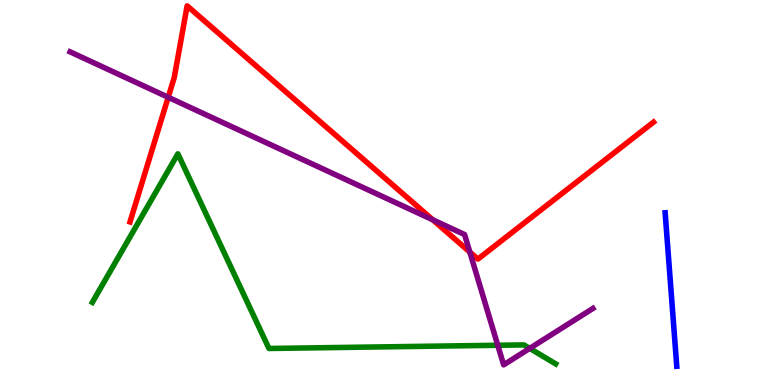[{'lines': ['blue', 'red'], 'intersections': []}, {'lines': ['green', 'red'], 'intersections': []}, {'lines': ['purple', 'red'], 'intersections': [{'x': 2.17, 'y': 7.47}, {'x': 5.58, 'y': 4.29}, {'x': 6.06, 'y': 3.45}]}, {'lines': ['blue', 'green'], 'intersections': []}, {'lines': ['blue', 'purple'], 'intersections': []}, {'lines': ['green', 'purple'], 'intersections': [{'x': 6.42, 'y': 1.03}, {'x': 6.84, 'y': 0.951}]}]